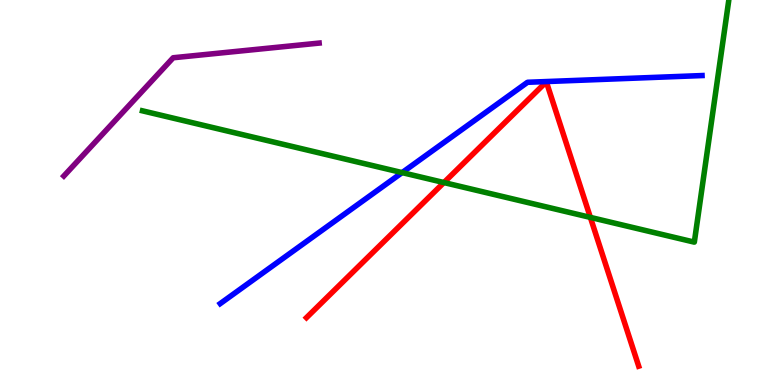[{'lines': ['blue', 'red'], 'intersections': []}, {'lines': ['green', 'red'], 'intersections': [{'x': 5.73, 'y': 5.26}, {'x': 7.62, 'y': 4.35}]}, {'lines': ['purple', 'red'], 'intersections': []}, {'lines': ['blue', 'green'], 'intersections': [{'x': 5.19, 'y': 5.52}]}, {'lines': ['blue', 'purple'], 'intersections': []}, {'lines': ['green', 'purple'], 'intersections': []}]